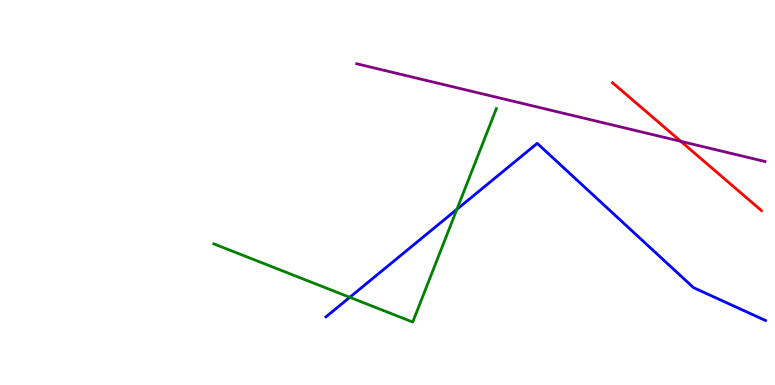[{'lines': ['blue', 'red'], 'intersections': []}, {'lines': ['green', 'red'], 'intersections': []}, {'lines': ['purple', 'red'], 'intersections': [{'x': 8.78, 'y': 6.33}]}, {'lines': ['blue', 'green'], 'intersections': [{'x': 4.51, 'y': 2.28}, {'x': 5.9, 'y': 4.56}]}, {'lines': ['blue', 'purple'], 'intersections': []}, {'lines': ['green', 'purple'], 'intersections': []}]